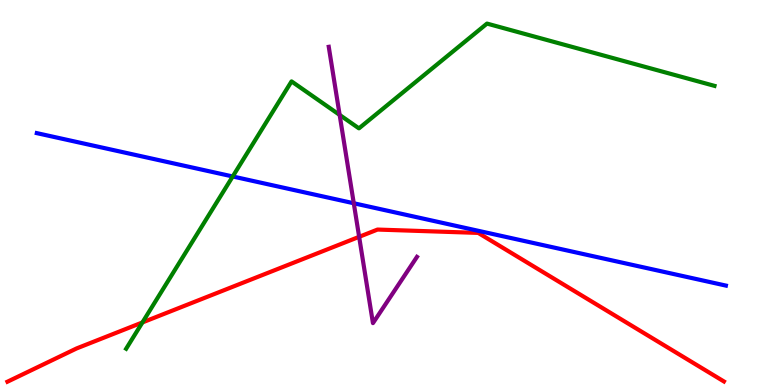[{'lines': ['blue', 'red'], 'intersections': []}, {'lines': ['green', 'red'], 'intersections': [{'x': 1.84, 'y': 1.62}]}, {'lines': ['purple', 'red'], 'intersections': [{'x': 4.63, 'y': 3.85}]}, {'lines': ['blue', 'green'], 'intersections': [{'x': 3.0, 'y': 5.42}]}, {'lines': ['blue', 'purple'], 'intersections': [{'x': 4.56, 'y': 4.72}]}, {'lines': ['green', 'purple'], 'intersections': [{'x': 4.38, 'y': 7.02}]}]